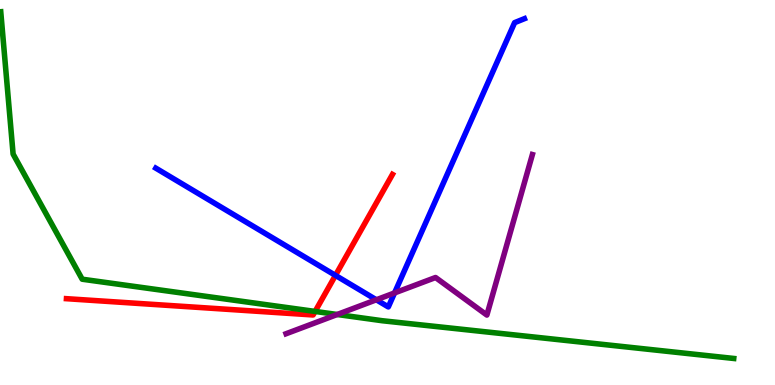[{'lines': ['blue', 'red'], 'intersections': [{'x': 4.33, 'y': 2.85}]}, {'lines': ['green', 'red'], 'intersections': [{'x': 4.07, 'y': 1.91}]}, {'lines': ['purple', 'red'], 'intersections': []}, {'lines': ['blue', 'green'], 'intersections': []}, {'lines': ['blue', 'purple'], 'intersections': [{'x': 4.86, 'y': 2.21}, {'x': 5.09, 'y': 2.39}]}, {'lines': ['green', 'purple'], 'intersections': [{'x': 4.35, 'y': 1.83}]}]